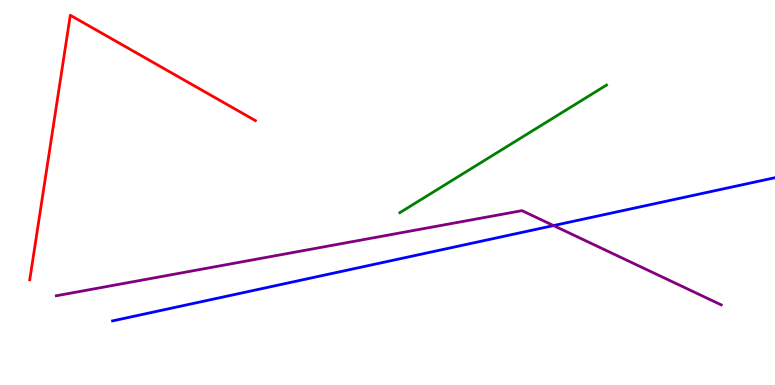[{'lines': ['blue', 'red'], 'intersections': []}, {'lines': ['green', 'red'], 'intersections': []}, {'lines': ['purple', 'red'], 'intersections': []}, {'lines': ['blue', 'green'], 'intersections': []}, {'lines': ['blue', 'purple'], 'intersections': [{'x': 7.14, 'y': 4.14}]}, {'lines': ['green', 'purple'], 'intersections': []}]